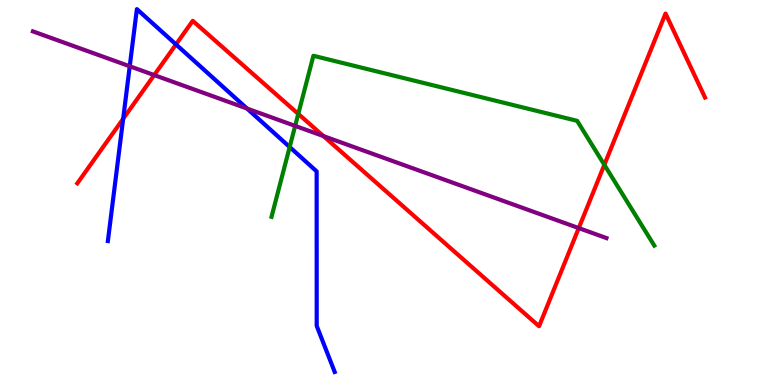[{'lines': ['blue', 'red'], 'intersections': [{'x': 1.59, 'y': 6.91}, {'x': 2.27, 'y': 8.85}]}, {'lines': ['green', 'red'], 'intersections': [{'x': 3.85, 'y': 7.04}, {'x': 7.8, 'y': 5.72}]}, {'lines': ['purple', 'red'], 'intersections': [{'x': 1.99, 'y': 8.05}, {'x': 4.17, 'y': 6.47}, {'x': 7.47, 'y': 4.08}]}, {'lines': ['blue', 'green'], 'intersections': [{'x': 3.74, 'y': 6.18}]}, {'lines': ['blue', 'purple'], 'intersections': [{'x': 1.67, 'y': 8.28}, {'x': 3.19, 'y': 7.18}]}, {'lines': ['green', 'purple'], 'intersections': [{'x': 3.81, 'y': 6.73}]}]